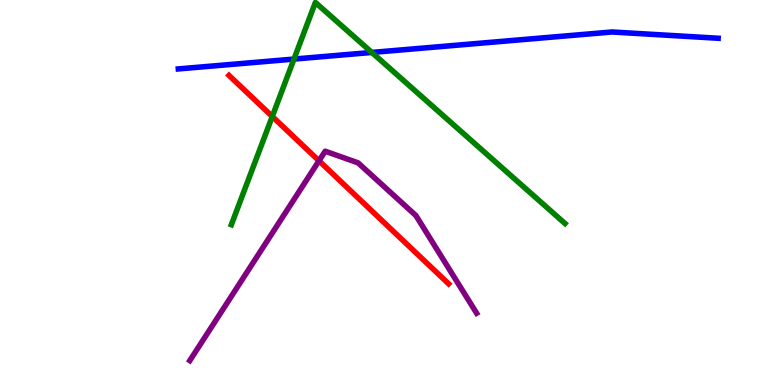[{'lines': ['blue', 'red'], 'intersections': []}, {'lines': ['green', 'red'], 'intersections': [{'x': 3.51, 'y': 6.97}]}, {'lines': ['purple', 'red'], 'intersections': [{'x': 4.12, 'y': 5.82}]}, {'lines': ['blue', 'green'], 'intersections': [{'x': 3.79, 'y': 8.47}, {'x': 4.8, 'y': 8.64}]}, {'lines': ['blue', 'purple'], 'intersections': []}, {'lines': ['green', 'purple'], 'intersections': []}]